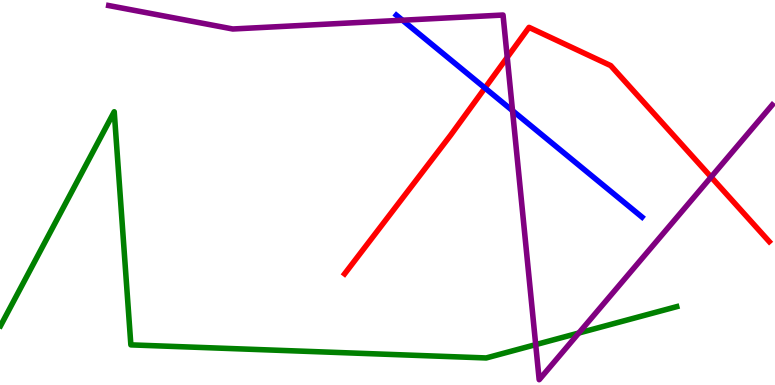[{'lines': ['blue', 'red'], 'intersections': [{'x': 6.26, 'y': 7.71}]}, {'lines': ['green', 'red'], 'intersections': []}, {'lines': ['purple', 'red'], 'intersections': [{'x': 6.54, 'y': 8.51}, {'x': 9.18, 'y': 5.4}]}, {'lines': ['blue', 'green'], 'intersections': []}, {'lines': ['blue', 'purple'], 'intersections': [{'x': 5.19, 'y': 9.47}, {'x': 6.61, 'y': 7.13}]}, {'lines': ['green', 'purple'], 'intersections': [{'x': 6.91, 'y': 1.05}, {'x': 7.47, 'y': 1.35}]}]